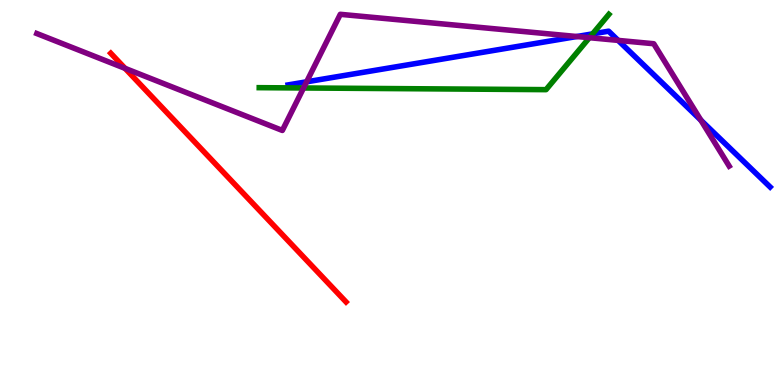[{'lines': ['blue', 'red'], 'intersections': []}, {'lines': ['green', 'red'], 'intersections': []}, {'lines': ['purple', 'red'], 'intersections': [{'x': 1.61, 'y': 8.22}]}, {'lines': ['blue', 'green'], 'intersections': [{'x': 7.65, 'y': 9.12}]}, {'lines': ['blue', 'purple'], 'intersections': [{'x': 3.96, 'y': 7.87}, {'x': 7.44, 'y': 9.05}, {'x': 7.98, 'y': 8.95}, {'x': 9.04, 'y': 6.88}]}, {'lines': ['green', 'purple'], 'intersections': [{'x': 3.92, 'y': 7.71}, {'x': 7.61, 'y': 9.02}]}]